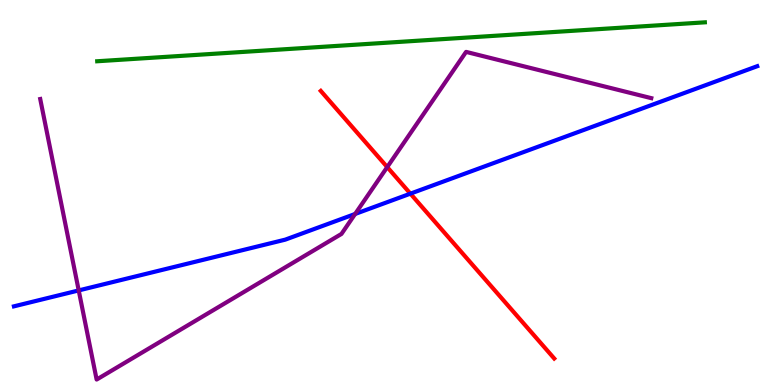[{'lines': ['blue', 'red'], 'intersections': [{'x': 5.3, 'y': 4.97}]}, {'lines': ['green', 'red'], 'intersections': []}, {'lines': ['purple', 'red'], 'intersections': [{'x': 5.0, 'y': 5.66}]}, {'lines': ['blue', 'green'], 'intersections': []}, {'lines': ['blue', 'purple'], 'intersections': [{'x': 1.02, 'y': 2.46}, {'x': 4.58, 'y': 4.44}]}, {'lines': ['green', 'purple'], 'intersections': []}]